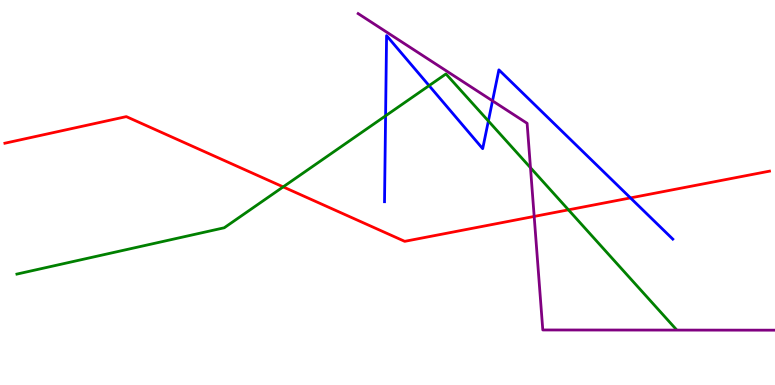[{'lines': ['blue', 'red'], 'intersections': [{'x': 8.13, 'y': 4.86}]}, {'lines': ['green', 'red'], 'intersections': [{'x': 3.65, 'y': 5.15}, {'x': 7.33, 'y': 4.55}]}, {'lines': ['purple', 'red'], 'intersections': [{'x': 6.89, 'y': 4.38}]}, {'lines': ['blue', 'green'], 'intersections': [{'x': 4.98, 'y': 6.99}, {'x': 5.54, 'y': 7.78}, {'x': 6.3, 'y': 6.86}]}, {'lines': ['blue', 'purple'], 'intersections': [{'x': 6.36, 'y': 7.38}]}, {'lines': ['green', 'purple'], 'intersections': [{'x': 6.84, 'y': 5.64}]}]